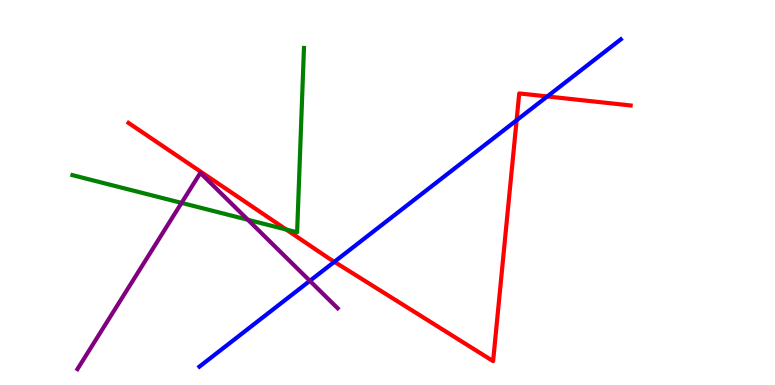[{'lines': ['blue', 'red'], 'intersections': [{'x': 4.31, 'y': 3.2}, {'x': 6.67, 'y': 6.88}, {'x': 7.06, 'y': 7.49}]}, {'lines': ['green', 'red'], 'intersections': [{'x': 3.69, 'y': 4.04}]}, {'lines': ['purple', 'red'], 'intersections': []}, {'lines': ['blue', 'green'], 'intersections': []}, {'lines': ['blue', 'purple'], 'intersections': [{'x': 4.0, 'y': 2.71}]}, {'lines': ['green', 'purple'], 'intersections': [{'x': 2.34, 'y': 4.73}, {'x': 3.2, 'y': 4.29}]}]